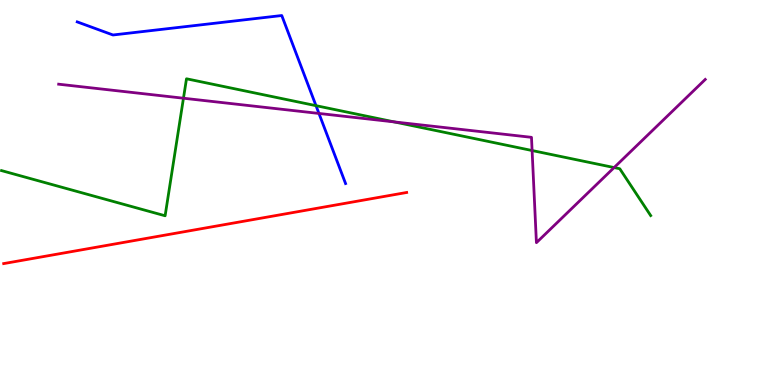[{'lines': ['blue', 'red'], 'intersections': []}, {'lines': ['green', 'red'], 'intersections': []}, {'lines': ['purple', 'red'], 'intersections': []}, {'lines': ['blue', 'green'], 'intersections': [{'x': 4.08, 'y': 7.26}]}, {'lines': ['blue', 'purple'], 'intersections': [{'x': 4.12, 'y': 7.05}]}, {'lines': ['green', 'purple'], 'intersections': [{'x': 2.37, 'y': 7.45}, {'x': 5.09, 'y': 6.83}, {'x': 6.87, 'y': 6.09}, {'x': 7.92, 'y': 5.65}]}]